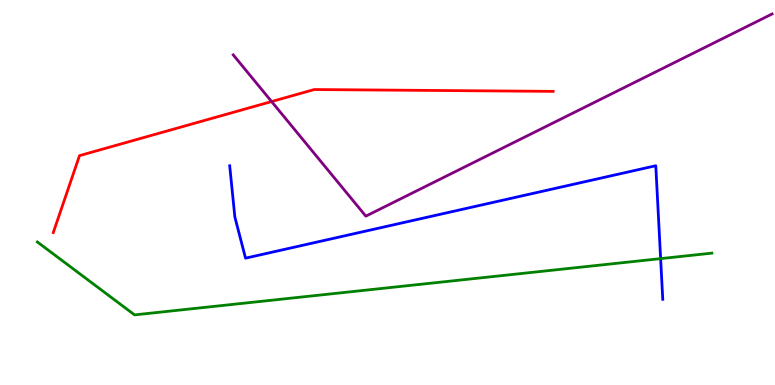[{'lines': ['blue', 'red'], 'intersections': []}, {'lines': ['green', 'red'], 'intersections': []}, {'lines': ['purple', 'red'], 'intersections': [{'x': 3.5, 'y': 7.36}]}, {'lines': ['blue', 'green'], 'intersections': [{'x': 8.52, 'y': 3.28}]}, {'lines': ['blue', 'purple'], 'intersections': []}, {'lines': ['green', 'purple'], 'intersections': []}]